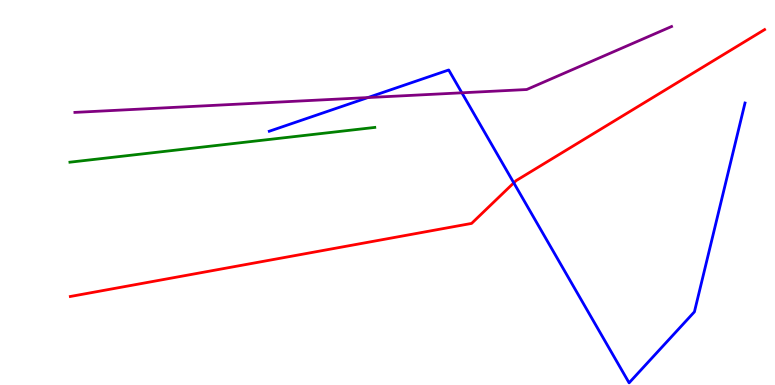[{'lines': ['blue', 'red'], 'intersections': [{'x': 6.63, 'y': 5.25}]}, {'lines': ['green', 'red'], 'intersections': []}, {'lines': ['purple', 'red'], 'intersections': []}, {'lines': ['blue', 'green'], 'intersections': []}, {'lines': ['blue', 'purple'], 'intersections': [{'x': 4.75, 'y': 7.47}, {'x': 5.96, 'y': 7.59}]}, {'lines': ['green', 'purple'], 'intersections': []}]